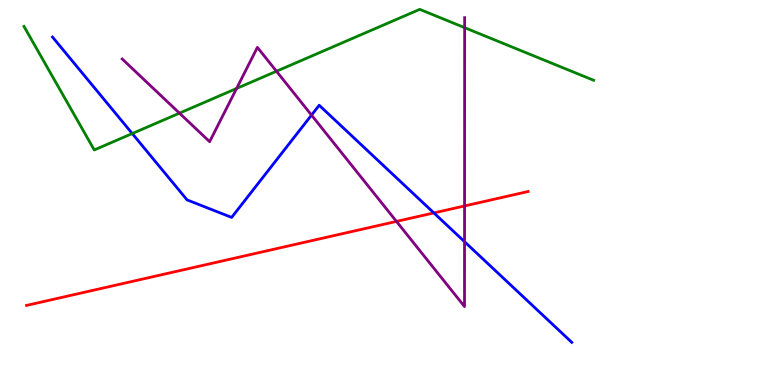[{'lines': ['blue', 'red'], 'intersections': [{'x': 5.6, 'y': 4.47}]}, {'lines': ['green', 'red'], 'intersections': []}, {'lines': ['purple', 'red'], 'intersections': [{'x': 5.12, 'y': 4.25}, {'x': 5.99, 'y': 4.65}]}, {'lines': ['blue', 'green'], 'intersections': [{'x': 1.71, 'y': 6.53}]}, {'lines': ['blue', 'purple'], 'intersections': [{'x': 4.02, 'y': 7.01}, {'x': 5.99, 'y': 3.72}]}, {'lines': ['green', 'purple'], 'intersections': [{'x': 2.32, 'y': 7.06}, {'x': 3.05, 'y': 7.7}, {'x': 3.57, 'y': 8.15}, {'x': 6.0, 'y': 9.28}]}]